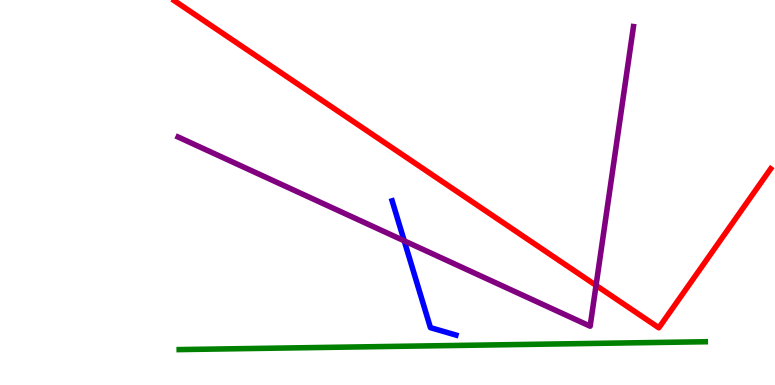[{'lines': ['blue', 'red'], 'intersections': []}, {'lines': ['green', 'red'], 'intersections': []}, {'lines': ['purple', 'red'], 'intersections': [{'x': 7.69, 'y': 2.59}]}, {'lines': ['blue', 'green'], 'intersections': []}, {'lines': ['blue', 'purple'], 'intersections': [{'x': 5.22, 'y': 3.74}]}, {'lines': ['green', 'purple'], 'intersections': []}]